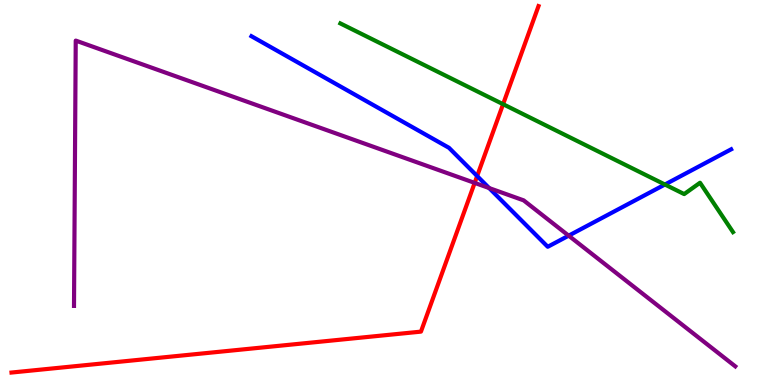[{'lines': ['blue', 'red'], 'intersections': [{'x': 6.16, 'y': 5.43}]}, {'lines': ['green', 'red'], 'intersections': [{'x': 6.49, 'y': 7.29}]}, {'lines': ['purple', 'red'], 'intersections': [{'x': 6.12, 'y': 5.25}]}, {'lines': ['blue', 'green'], 'intersections': [{'x': 8.58, 'y': 5.21}]}, {'lines': ['blue', 'purple'], 'intersections': [{'x': 6.31, 'y': 5.12}, {'x': 7.34, 'y': 3.88}]}, {'lines': ['green', 'purple'], 'intersections': []}]